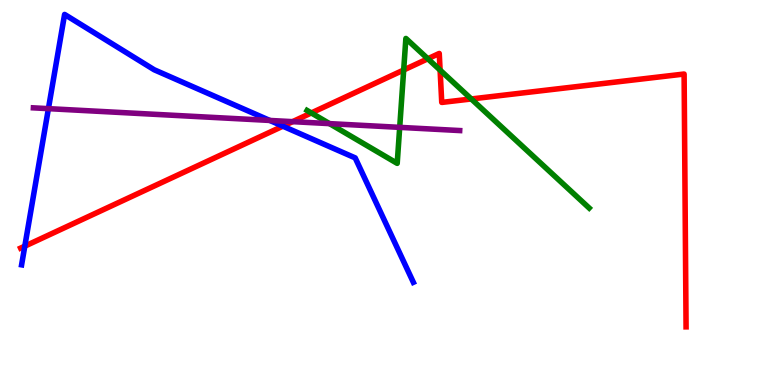[{'lines': ['blue', 'red'], 'intersections': [{'x': 0.32, 'y': 3.61}, {'x': 3.65, 'y': 6.72}]}, {'lines': ['green', 'red'], 'intersections': [{'x': 4.02, 'y': 7.07}, {'x': 5.21, 'y': 8.18}, {'x': 5.52, 'y': 8.47}, {'x': 5.68, 'y': 8.18}, {'x': 6.08, 'y': 7.43}]}, {'lines': ['purple', 'red'], 'intersections': [{'x': 3.78, 'y': 6.84}]}, {'lines': ['blue', 'green'], 'intersections': []}, {'lines': ['blue', 'purple'], 'intersections': [{'x': 0.625, 'y': 7.18}, {'x': 3.48, 'y': 6.87}]}, {'lines': ['green', 'purple'], 'intersections': [{'x': 4.25, 'y': 6.79}, {'x': 5.16, 'y': 6.69}]}]